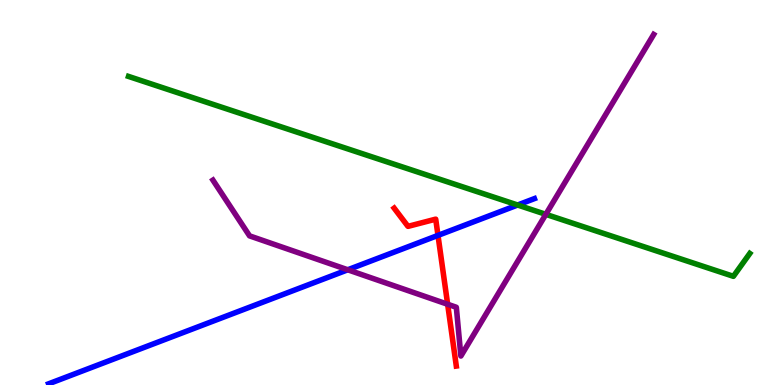[{'lines': ['blue', 'red'], 'intersections': [{'x': 5.65, 'y': 3.89}]}, {'lines': ['green', 'red'], 'intersections': []}, {'lines': ['purple', 'red'], 'intersections': [{'x': 5.78, 'y': 2.1}]}, {'lines': ['blue', 'green'], 'intersections': [{'x': 6.68, 'y': 4.67}]}, {'lines': ['blue', 'purple'], 'intersections': [{'x': 4.49, 'y': 2.99}]}, {'lines': ['green', 'purple'], 'intersections': [{'x': 7.04, 'y': 4.43}]}]